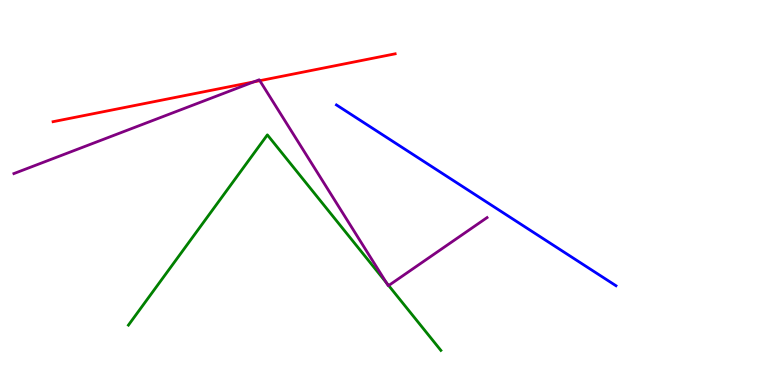[{'lines': ['blue', 'red'], 'intersections': []}, {'lines': ['green', 'red'], 'intersections': []}, {'lines': ['purple', 'red'], 'intersections': [{'x': 3.27, 'y': 7.87}, {'x': 3.35, 'y': 7.9}]}, {'lines': ['blue', 'green'], 'intersections': []}, {'lines': ['blue', 'purple'], 'intersections': []}, {'lines': ['green', 'purple'], 'intersections': [{'x': 4.99, 'y': 2.65}, {'x': 5.01, 'y': 2.58}]}]